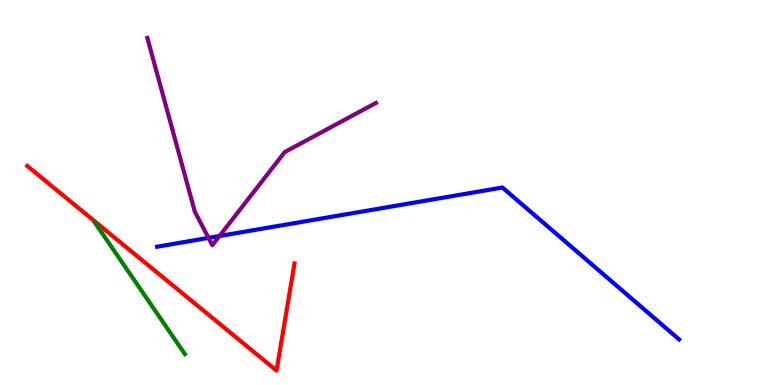[{'lines': ['blue', 'red'], 'intersections': []}, {'lines': ['green', 'red'], 'intersections': []}, {'lines': ['purple', 'red'], 'intersections': []}, {'lines': ['blue', 'green'], 'intersections': []}, {'lines': ['blue', 'purple'], 'intersections': [{'x': 2.69, 'y': 3.82}, {'x': 2.83, 'y': 3.87}]}, {'lines': ['green', 'purple'], 'intersections': []}]